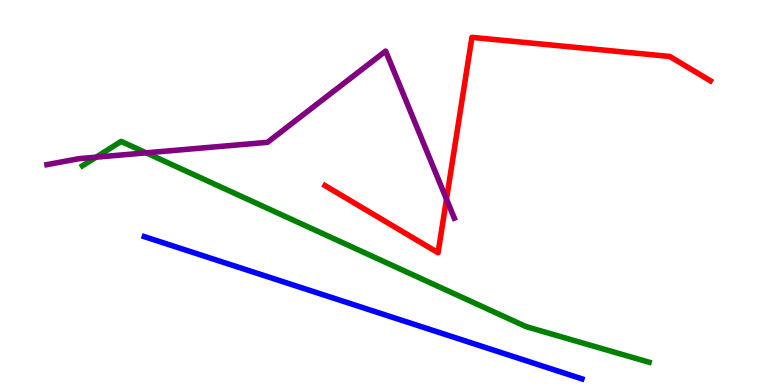[{'lines': ['blue', 'red'], 'intersections': []}, {'lines': ['green', 'red'], 'intersections': []}, {'lines': ['purple', 'red'], 'intersections': [{'x': 5.76, 'y': 4.83}]}, {'lines': ['blue', 'green'], 'intersections': []}, {'lines': ['blue', 'purple'], 'intersections': []}, {'lines': ['green', 'purple'], 'intersections': [{'x': 1.24, 'y': 5.92}, {'x': 1.89, 'y': 6.03}]}]